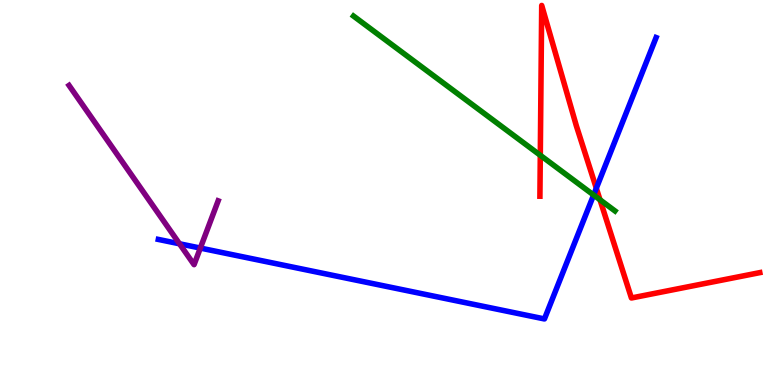[{'lines': ['blue', 'red'], 'intersections': [{'x': 7.69, 'y': 5.11}]}, {'lines': ['green', 'red'], 'intersections': [{'x': 6.97, 'y': 5.97}, {'x': 7.74, 'y': 4.81}]}, {'lines': ['purple', 'red'], 'intersections': []}, {'lines': ['blue', 'green'], 'intersections': [{'x': 7.66, 'y': 4.93}]}, {'lines': ['blue', 'purple'], 'intersections': [{'x': 2.32, 'y': 3.67}, {'x': 2.58, 'y': 3.56}]}, {'lines': ['green', 'purple'], 'intersections': []}]